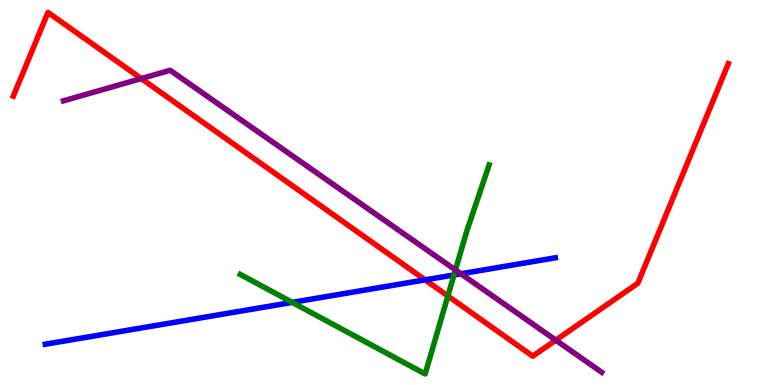[{'lines': ['blue', 'red'], 'intersections': [{'x': 5.49, 'y': 2.73}]}, {'lines': ['green', 'red'], 'intersections': [{'x': 5.78, 'y': 2.31}]}, {'lines': ['purple', 'red'], 'intersections': [{'x': 1.82, 'y': 7.96}, {'x': 7.17, 'y': 1.16}]}, {'lines': ['blue', 'green'], 'intersections': [{'x': 3.77, 'y': 2.15}, {'x': 5.86, 'y': 2.86}]}, {'lines': ['blue', 'purple'], 'intersections': [{'x': 5.95, 'y': 2.89}]}, {'lines': ['green', 'purple'], 'intersections': [{'x': 5.88, 'y': 2.99}]}]